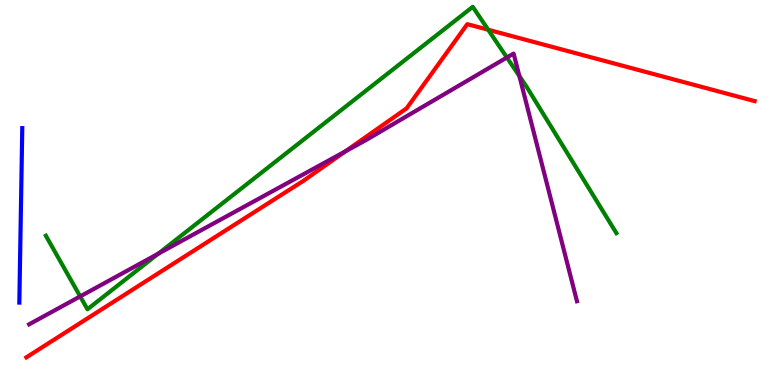[{'lines': ['blue', 'red'], 'intersections': []}, {'lines': ['green', 'red'], 'intersections': [{'x': 6.3, 'y': 9.23}]}, {'lines': ['purple', 'red'], 'intersections': [{'x': 4.46, 'y': 6.07}]}, {'lines': ['blue', 'green'], 'intersections': []}, {'lines': ['blue', 'purple'], 'intersections': []}, {'lines': ['green', 'purple'], 'intersections': [{'x': 1.03, 'y': 2.3}, {'x': 2.04, 'y': 3.41}, {'x': 6.54, 'y': 8.51}, {'x': 6.7, 'y': 8.02}]}]